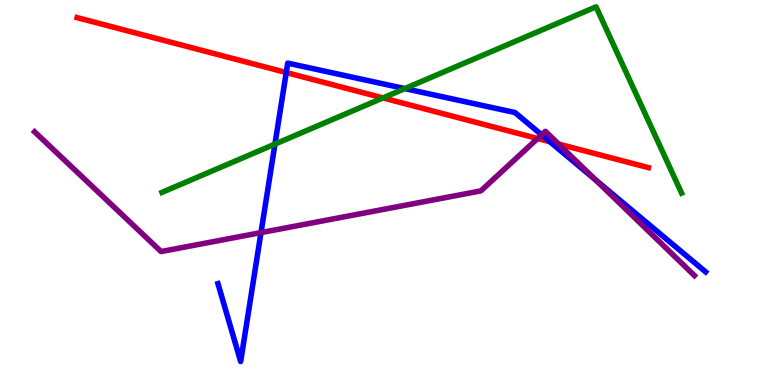[{'lines': ['blue', 'red'], 'intersections': [{'x': 3.69, 'y': 8.12}, {'x': 7.1, 'y': 6.32}]}, {'lines': ['green', 'red'], 'intersections': [{'x': 4.94, 'y': 7.46}]}, {'lines': ['purple', 'red'], 'intersections': [{'x': 6.94, 'y': 6.4}, {'x': 7.21, 'y': 6.26}]}, {'lines': ['blue', 'green'], 'intersections': [{'x': 3.55, 'y': 6.26}, {'x': 5.22, 'y': 7.7}]}, {'lines': ['blue', 'purple'], 'intersections': [{'x': 3.37, 'y': 3.96}, {'x': 6.99, 'y': 6.5}, {'x': 7.69, 'y': 5.32}]}, {'lines': ['green', 'purple'], 'intersections': []}]